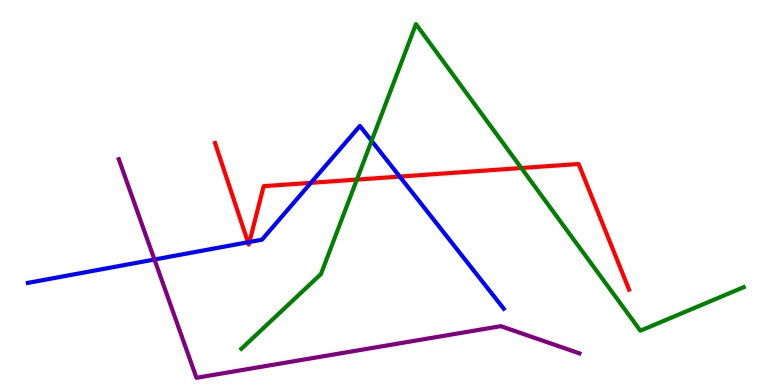[{'lines': ['blue', 'red'], 'intersections': [{'x': 3.2, 'y': 3.71}, {'x': 3.22, 'y': 3.71}, {'x': 4.01, 'y': 5.25}, {'x': 5.16, 'y': 5.41}]}, {'lines': ['green', 'red'], 'intersections': [{'x': 4.6, 'y': 5.34}, {'x': 6.73, 'y': 5.64}]}, {'lines': ['purple', 'red'], 'intersections': []}, {'lines': ['blue', 'green'], 'intersections': [{'x': 4.8, 'y': 6.34}]}, {'lines': ['blue', 'purple'], 'intersections': [{'x': 1.99, 'y': 3.26}]}, {'lines': ['green', 'purple'], 'intersections': []}]